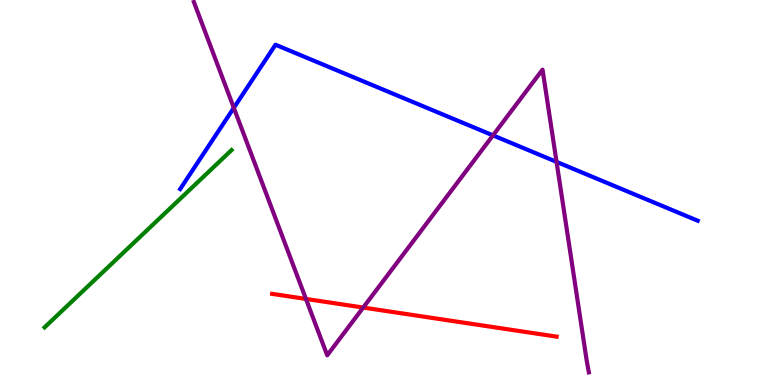[{'lines': ['blue', 'red'], 'intersections': []}, {'lines': ['green', 'red'], 'intersections': []}, {'lines': ['purple', 'red'], 'intersections': [{'x': 3.95, 'y': 2.24}, {'x': 4.69, 'y': 2.01}]}, {'lines': ['blue', 'green'], 'intersections': []}, {'lines': ['blue', 'purple'], 'intersections': [{'x': 3.02, 'y': 7.2}, {'x': 6.36, 'y': 6.48}, {'x': 7.18, 'y': 5.8}]}, {'lines': ['green', 'purple'], 'intersections': []}]